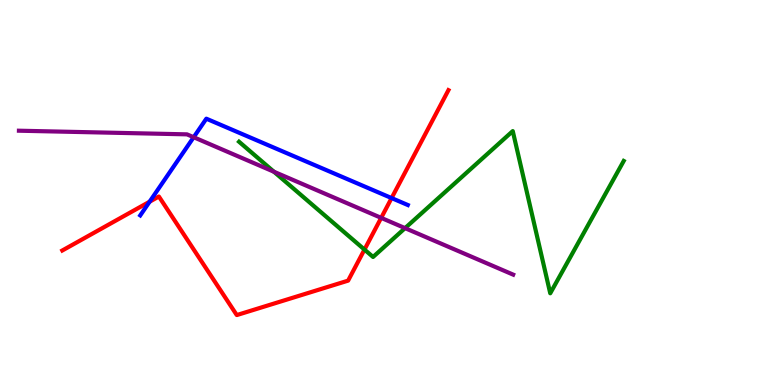[{'lines': ['blue', 'red'], 'intersections': [{'x': 1.93, 'y': 4.76}, {'x': 5.05, 'y': 4.86}]}, {'lines': ['green', 'red'], 'intersections': [{'x': 4.7, 'y': 3.52}]}, {'lines': ['purple', 'red'], 'intersections': [{'x': 4.92, 'y': 4.34}]}, {'lines': ['blue', 'green'], 'intersections': []}, {'lines': ['blue', 'purple'], 'intersections': [{'x': 2.5, 'y': 6.44}]}, {'lines': ['green', 'purple'], 'intersections': [{'x': 3.53, 'y': 5.54}, {'x': 5.23, 'y': 4.07}]}]